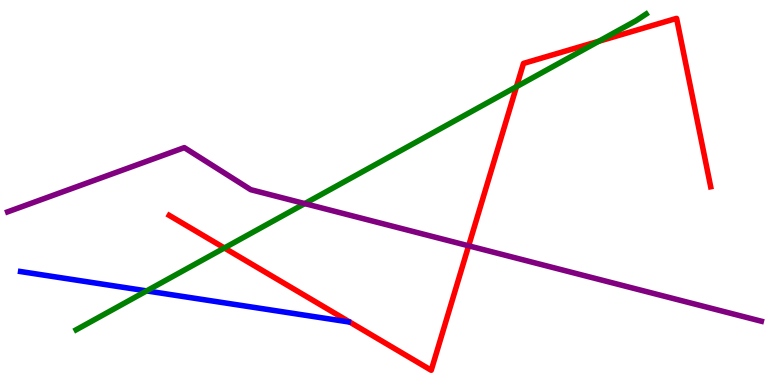[{'lines': ['blue', 'red'], 'intersections': []}, {'lines': ['green', 'red'], 'intersections': [{'x': 2.9, 'y': 3.56}, {'x': 6.66, 'y': 7.75}, {'x': 7.73, 'y': 8.93}]}, {'lines': ['purple', 'red'], 'intersections': [{'x': 6.05, 'y': 3.62}]}, {'lines': ['blue', 'green'], 'intersections': [{'x': 1.89, 'y': 2.44}]}, {'lines': ['blue', 'purple'], 'intersections': []}, {'lines': ['green', 'purple'], 'intersections': [{'x': 3.93, 'y': 4.71}]}]